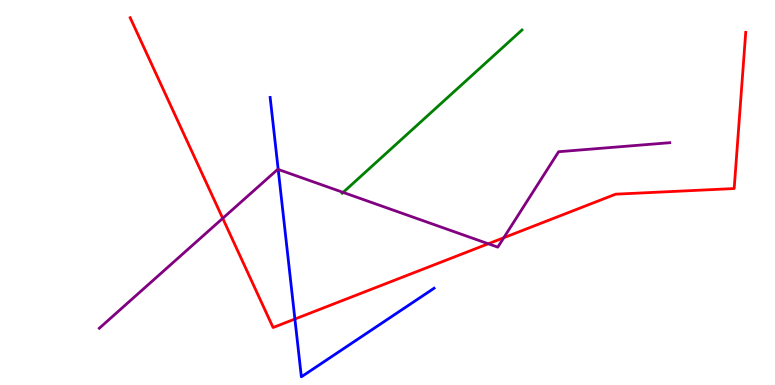[{'lines': ['blue', 'red'], 'intersections': [{'x': 3.81, 'y': 1.71}]}, {'lines': ['green', 'red'], 'intersections': []}, {'lines': ['purple', 'red'], 'intersections': [{'x': 2.87, 'y': 4.33}, {'x': 6.3, 'y': 3.67}, {'x': 6.5, 'y': 3.83}]}, {'lines': ['blue', 'green'], 'intersections': []}, {'lines': ['blue', 'purple'], 'intersections': [{'x': 3.59, 'y': 5.6}]}, {'lines': ['green', 'purple'], 'intersections': [{'x': 4.43, 'y': 5.0}]}]